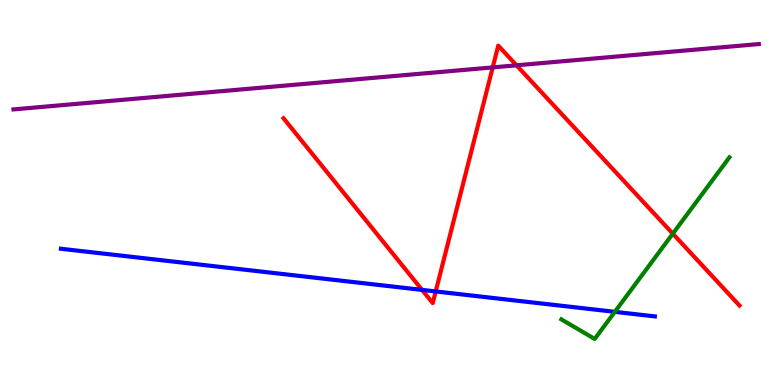[{'lines': ['blue', 'red'], 'intersections': [{'x': 5.45, 'y': 2.47}, {'x': 5.62, 'y': 2.43}]}, {'lines': ['green', 'red'], 'intersections': [{'x': 8.68, 'y': 3.93}]}, {'lines': ['purple', 'red'], 'intersections': [{'x': 6.36, 'y': 8.25}, {'x': 6.66, 'y': 8.3}]}, {'lines': ['blue', 'green'], 'intersections': [{'x': 7.93, 'y': 1.9}]}, {'lines': ['blue', 'purple'], 'intersections': []}, {'lines': ['green', 'purple'], 'intersections': []}]